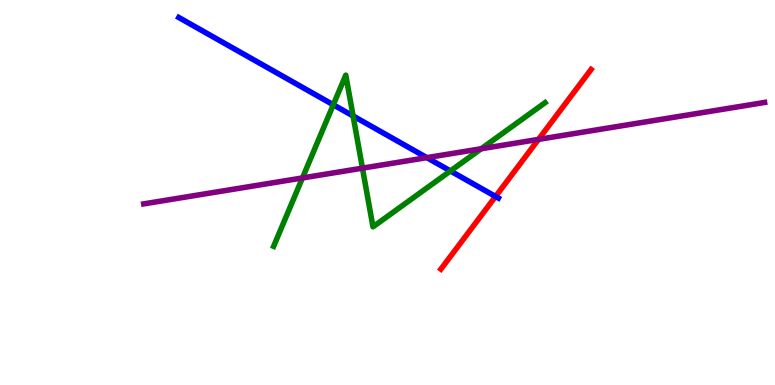[{'lines': ['blue', 'red'], 'intersections': [{'x': 6.39, 'y': 4.9}]}, {'lines': ['green', 'red'], 'intersections': []}, {'lines': ['purple', 'red'], 'intersections': [{'x': 6.95, 'y': 6.38}]}, {'lines': ['blue', 'green'], 'intersections': [{'x': 4.3, 'y': 7.28}, {'x': 4.56, 'y': 6.99}, {'x': 5.81, 'y': 5.56}]}, {'lines': ['blue', 'purple'], 'intersections': [{'x': 5.51, 'y': 5.91}]}, {'lines': ['green', 'purple'], 'intersections': [{'x': 3.9, 'y': 5.38}, {'x': 4.68, 'y': 5.63}, {'x': 6.21, 'y': 6.14}]}]